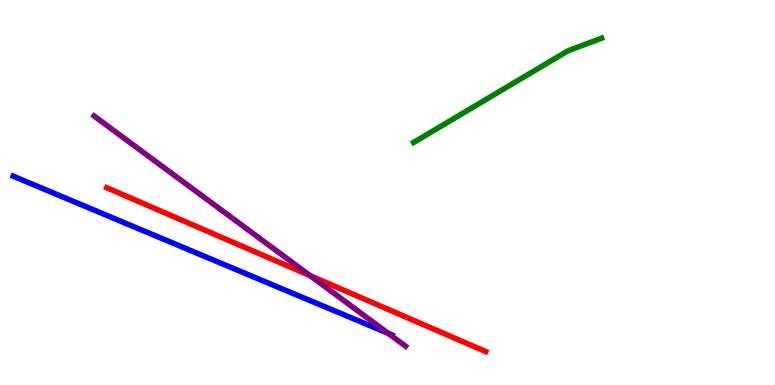[{'lines': ['blue', 'red'], 'intersections': []}, {'lines': ['green', 'red'], 'intersections': []}, {'lines': ['purple', 'red'], 'intersections': [{'x': 4.0, 'y': 2.84}]}, {'lines': ['blue', 'green'], 'intersections': []}, {'lines': ['blue', 'purple'], 'intersections': [{'x': 5.01, 'y': 1.34}]}, {'lines': ['green', 'purple'], 'intersections': []}]